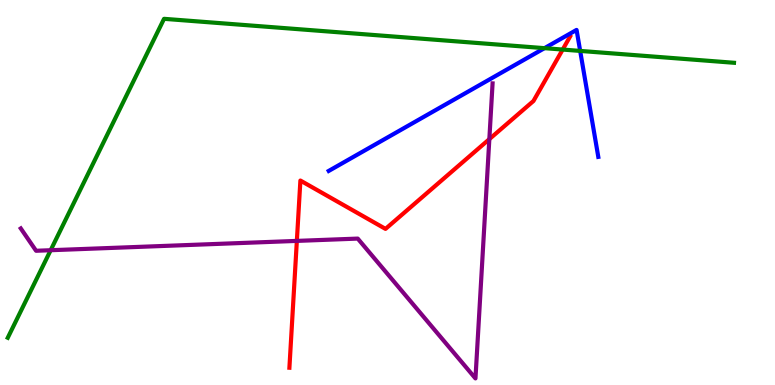[{'lines': ['blue', 'red'], 'intersections': []}, {'lines': ['green', 'red'], 'intersections': [{'x': 7.26, 'y': 8.71}]}, {'lines': ['purple', 'red'], 'intersections': [{'x': 3.83, 'y': 3.74}, {'x': 6.31, 'y': 6.39}]}, {'lines': ['blue', 'green'], 'intersections': [{'x': 7.03, 'y': 8.75}, {'x': 7.49, 'y': 8.68}]}, {'lines': ['blue', 'purple'], 'intersections': []}, {'lines': ['green', 'purple'], 'intersections': [{'x': 0.654, 'y': 3.5}]}]